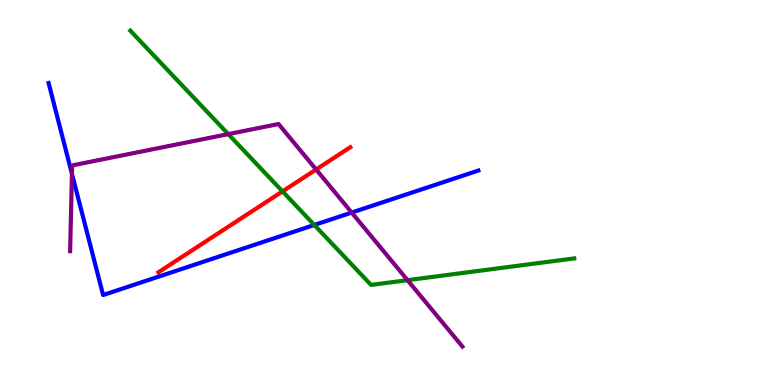[{'lines': ['blue', 'red'], 'intersections': []}, {'lines': ['green', 'red'], 'intersections': [{'x': 3.65, 'y': 5.03}]}, {'lines': ['purple', 'red'], 'intersections': [{'x': 4.08, 'y': 5.6}]}, {'lines': ['blue', 'green'], 'intersections': [{'x': 4.06, 'y': 4.16}]}, {'lines': ['blue', 'purple'], 'intersections': [{'x': 0.928, 'y': 5.49}, {'x': 4.54, 'y': 4.48}]}, {'lines': ['green', 'purple'], 'intersections': [{'x': 2.95, 'y': 6.52}, {'x': 5.26, 'y': 2.72}]}]